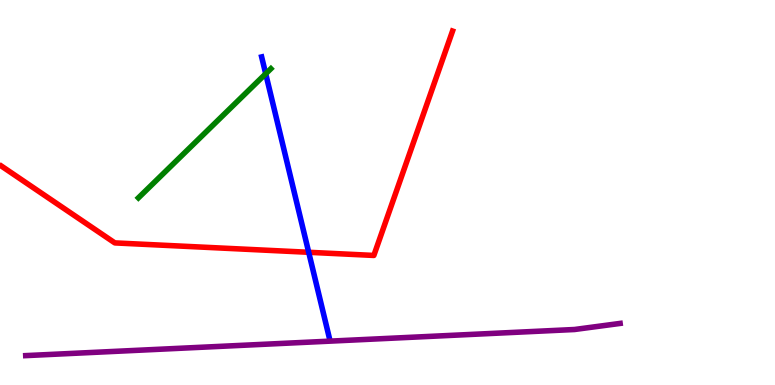[{'lines': ['blue', 'red'], 'intersections': [{'x': 3.98, 'y': 3.45}]}, {'lines': ['green', 'red'], 'intersections': []}, {'lines': ['purple', 'red'], 'intersections': []}, {'lines': ['blue', 'green'], 'intersections': [{'x': 3.43, 'y': 8.08}]}, {'lines': ['blue', 'purple'], 'intersections': []}, {'lines': ['green', 'purple'], 'intersections': []}]